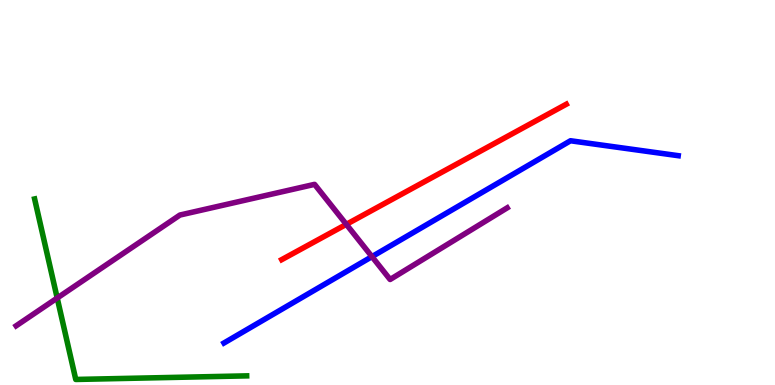[{'lines': ['blue', 'red'], 'intersections': []}, {'lines': ['green', 'red'], 'intersections': []}, {'lines': ['purple', 'red'], 'intersections': [{'x': 4.47, 'y': 4.17}]}, {'lines': ['blue', 'green'], 'intersections': []}, {'lines': ['blue', 'purple'], 'intersections': [{'x': 4.8, 'y': 3.33}]}, {'lines': ['green', 'purple'], 'intersections': [{'x': 0.738, 'y': 2.26}]}]